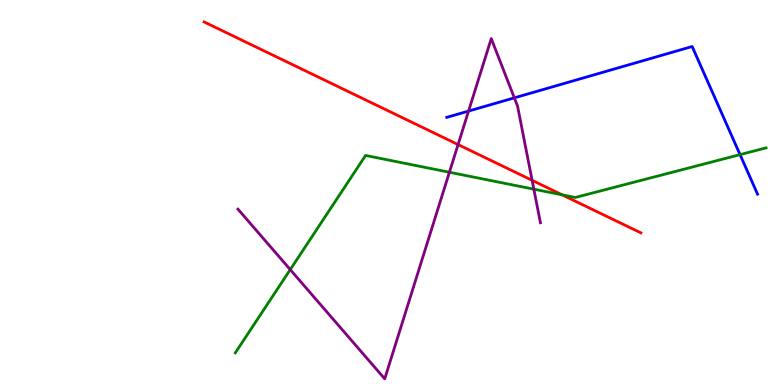[{'lines': ['blue', 'red'], 'intersections': []}, {'lines': ['green', 'red'], 'intersections': [{'x': 7.25, 'y': 4.94}]}, {'lines': ['purple', 'red'], 'intersections': [{'x': 5.91, 'y': 6.24}, {'x': 6.87, 'y': 5.32}]}, {'lines': ['blue', 'green'], 'intersections': [{'x': 9.55, 'y': 5.98}]}, {'lines': ['blue', 'purple'], 'intersections': [{'x': 6.05, 'y': 7.12}, {'x': 6.64, 'y': 7.46}]}, {'lines': ['green', 'purple'], 'intersections': [{'x': 3.75, 'y': 3.0}, {'x': 5.8, 'y': 5.53}, {'x': 6.89, 'y': 5.09}]}]